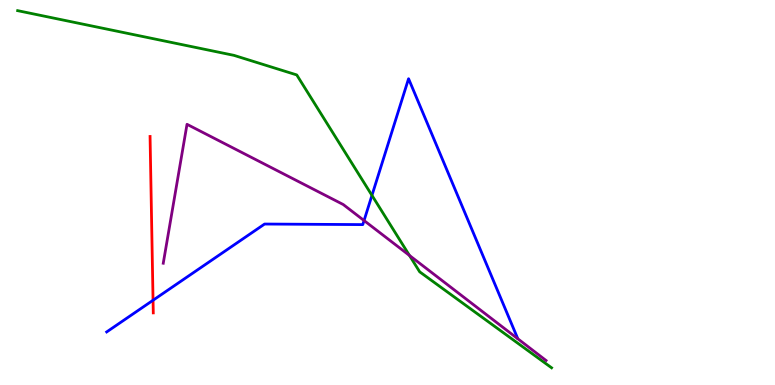[{'lines': ['blue', 'red'], 'intersections': [{'x': 1.97, 'y': 2.2}]}, {'lines': ['green', 'red'], 'intersections': []}, {'lines': ['purple', 'red'], 'intersections': []}, {'lines': ['blue', 'green'], 'intersections': [{'x': 4.8, 'y': 4.93}]}, {'lines': ['blue', 'purple'], 'intersections': [{'x': 4.7, 'y': 4.27}]}, {'lines': ['green', 'purple'], 'intersections': [{'x': 5.28, 'y': 3.36}]}]